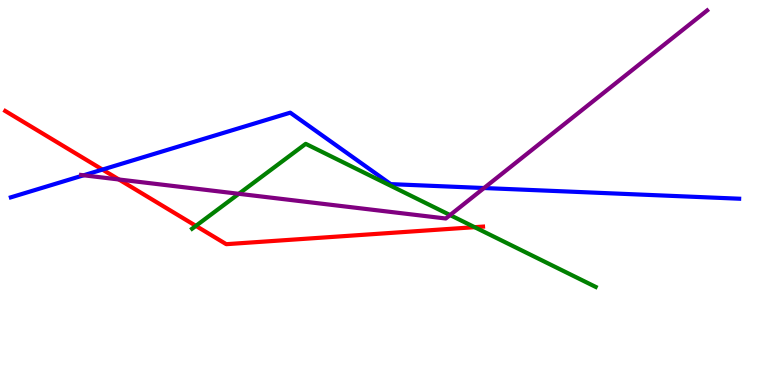[{'lines': ['blue', 'red'], 'intersections': [{'x': 1.32, 'y': 5.6}]}, {'lines': ['green', 'red'], 'intersections': [{'x': 2.53, 'y': 4.13}, {'x': 6.12, 'y': 4.1}]}, {'lines': ['purple', 'red'], 'intersections': [{'x': 1.53, 'y': 5.34}]}, {'lines': ['blue', 'green'], 'intersections': []}, {'lines': ['blue', 'purple'], 'intersections': [{'x': 1.08, 'y': 5.45}, {'x': 6.25, 'y': 5.12}]}, {'lines': ['green', 'purple'], 'intersections': [{'x': 3.08, 'y': 4.97}, {'x': 5.81, 'y': 4.41}]}]